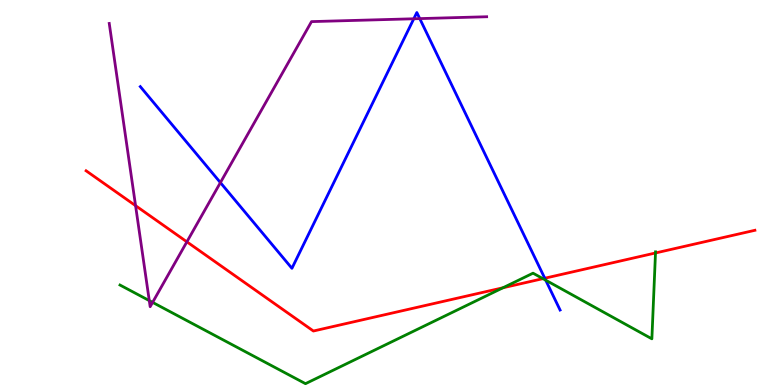[{'lines': ['blue', 'red'], 'intersections': [{'x': 7.03, 'y': 2.77}]}, {'lines': ['green', 'red'], 'intersections': [{'x': 6.49, 'y': 2.53}, {'x': 7.01, 'y': 2.76}, {'x': 8.46, 'y': 3.43}]}, {'lines': ['purple', 'red'], 'intersections': [{'x': 1.75, 'y': 4.66}, {'x': 2.41, 'y': 3.72}]}, {'lines': ['blue', 'green'], 'intersections': [{'x': 7.04, 'y': 2.72}]}, {'lines': ['blue', 'purple'], 'intersections': [{'x': 2.84, 'y': 5.26}, {'x': 5.34, 'y': 9.51}, {'x': 5.42, 'y': 9.52}]}, {'lines': ['green', 'purple'], 'intersections': [{'x': 1.93, 'y': 2.19}, {'x': 1.97, 'y': 2.15}]}]